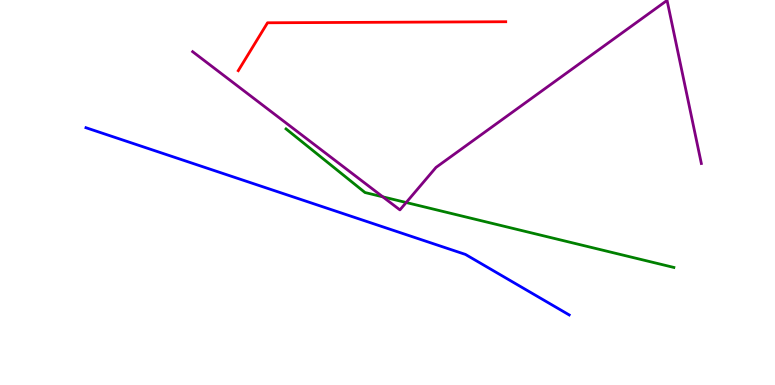[{'lines': ['blue', 'red'], 'intersections': []}, {'lines': ['green', 'red'], 'intersections': []}, {'lines': ['purple', 'red'], 'intersections': []}, {'lines': ['blue', 'green'], 'intersections': []}, {'lines': ['blue', 'purple'], 'intersections': []}, {'lines': ['green', 'purple'], 'intersections': [{'x': 4.94, 'y': 4.89}, {'x': 5.24, 'y': 4.74}]}]